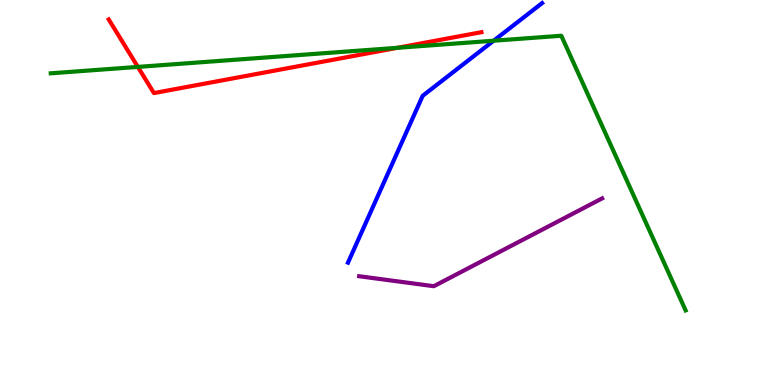[{'lines': ['blue', 'red'], 'intersections': []}, {'lines': ['green', 'red'], 'intersections': [{'x': 1.78, 'y': 8.26}, {'x': 5.13, 'y': 8.76}]}, {'lines': ['purple', 'red'], 'intersections': []}, {'lines': ['blue', 'green'], 'intersections': [{'x': 6.37, 'y': 8.94}]}, {'lines': ['blue', 'purple'], 'intersections': []}, {'lines': ['green', 'purple'], 'intersections': []}]